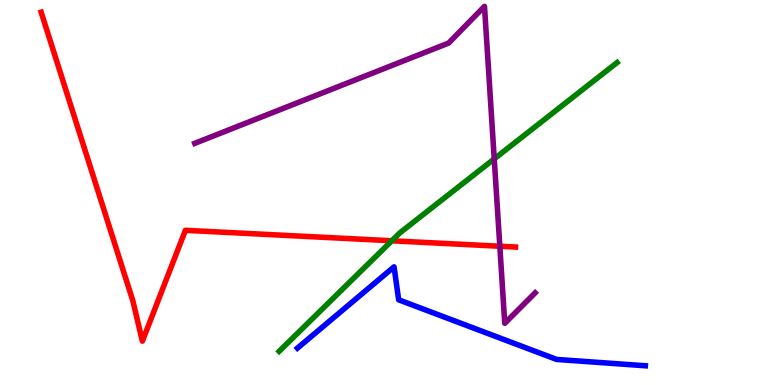[{'lines': ['blue', 'red'], 'intersections': []}, {'lines': ['green', 'red'], 'intersections': [{'x': 5.06, 'y': 3.75}]}, {'lines': ['purple', 'red'], 'intersections': [{'x': 6.45, 'y': 3.6}]}, {'lines': ['blue', 'green'], 'intersections': []}, {'lines': ['blue', 'purple'], 'intersections': []}, {'lines': ['green', 'purple'], 'intersections': [{'x': 6.38, 'y': 5.87}]}]